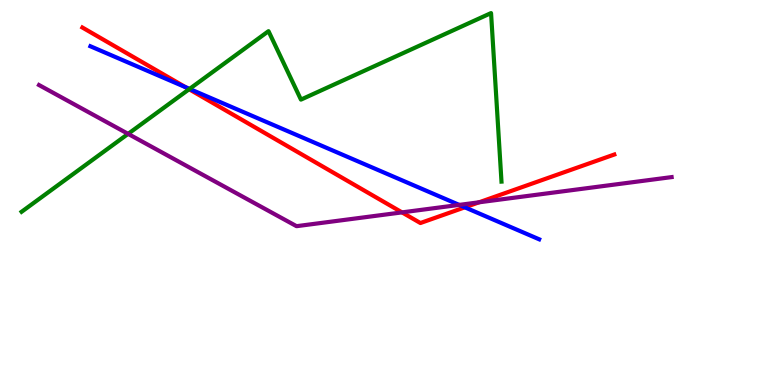[{'lines': ['blue', 'red'], 'intersections': [{'x': 2.39, 'y': 7.73}, {'x': 6.0, 'y': 4.61}]}, {'lines': ['green', 'red'], 'intersections': [{'x': 2.44, 'y': 7.68}]}, {'lines': ['purple', 'red'], 'intersections': [{'x': 5.19, 'y': 4.48}, {'x': 6.18, 'y': 4.75}]}, {'lines': ['blue', 'green'], 'intersections': [{'x': 2.45, 'y': 7.69}]}, {'lines': ['blue', 'purple'], 'intersections': [{'x': 5.93, 'y': 4.68}]}, {'lines': ['green', 'purple'], 'intersections': [{'x': 1.65, 'y': 6.52}]}]